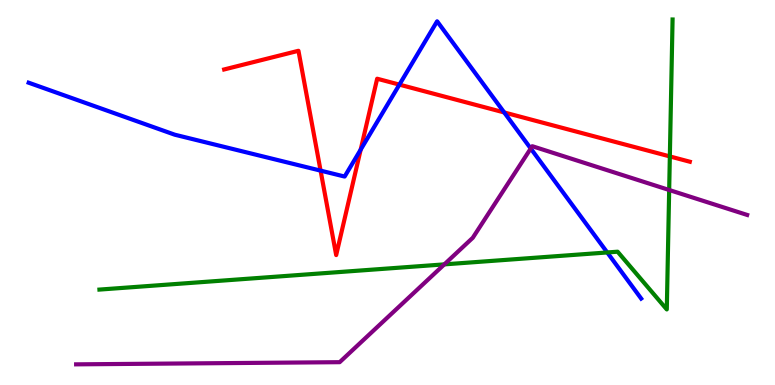[{'lines': ['blue', 'red'], 'intersections': [{'x': 4.14, 'y': 5.57}, {'x': 4.65, 'y': 6.11}, {'x': 5.15, 'y': 7.8}, {'x': 6.51, 'y': 7.08}]}, {'lines': ['green', 'red'], 'intersections': [{'x': 8.64, 'y': 5.94}]}, {'lines': ['purple', 'red'], 'intersections': []}, {'lines': ['blue', 'green'], 'intersections': [{'x': 7.84, 'y': 3.44}]}, {'lines': ['blue', 'purple'], 'intersections': [{'x': 6.85, 'y': 6.14}]}, {'lines': ['green', 'purple'], 'intersections': [{'x': 5.73, 'y': 3.13}, {'x': 8.63, 'y': 5.07}]}]